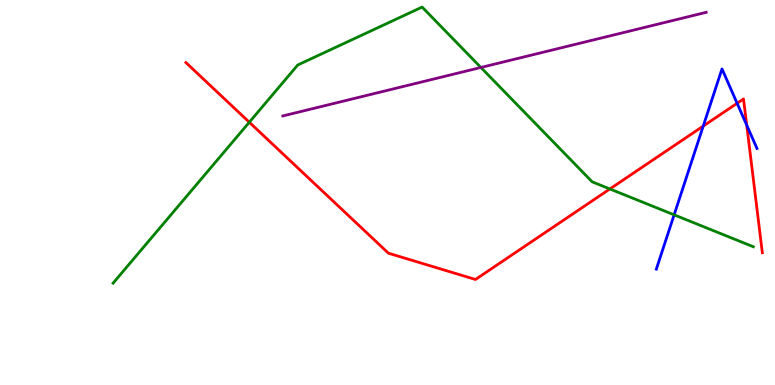[{'lines': ['blue', 'red'], 'intersections': [{'x': 9.07, 'y': 6.73}, {'x': 9.51, 'y': 7.32}, {'x': 9.64, 'y': 6.75}]}, {'lines': ['green', 'red'], 'intersections': [{'x': 3.22, 'y': 6.82}, {'x': 7.87, 'y': 5.09}]}, {'lines': ['purple', 'red'], 'intersections': []}, {'lines': ['blue', 'green'], 'intersections': [{'x': 8.7, 'y': 4.42}]}, {'lines': ['blue', 'purple'], 'intersections': []}, {'lines': ['green', 'purple'], 'intersections': [{'x': 6.21, 'y': 8.25}]}]